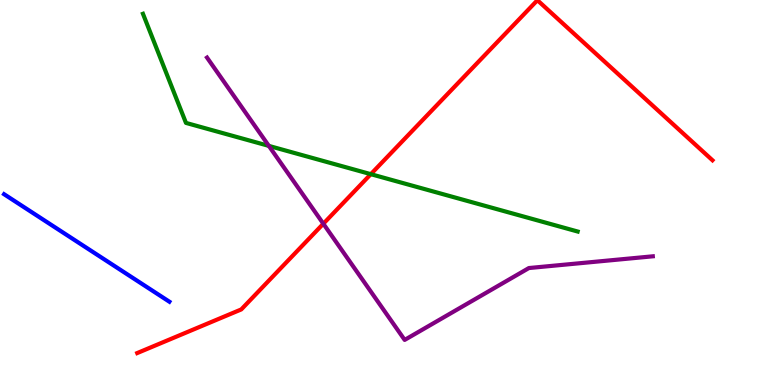[{'lines': ['blue', 'red'], 'intersections': []}, {'lines': ['green', 'red'], 'intersections': [{'x': 4.78, 'y': 5.48}]}, {'lines': ['purple', 'red'], 'intersections': [{'x': 4.17, 'y': 4.19}]}, {'lines': ['blue', 'green'], 'intersections': []}, {'lines': ['blue', 'purple'], 'intersections': []}, {'lines': ['green', 'purple'], 'intersections': [{'x': 3.47, 'y': 6.21}]}]